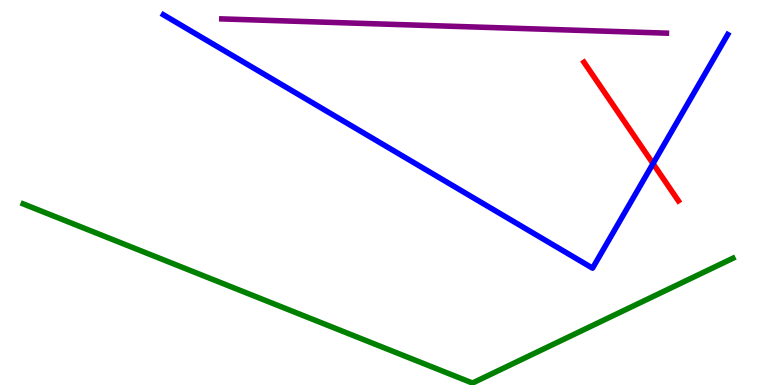[{'lines': ['blue', 'red'], 'intersections': [{'x': 8.43, 'y': 5.75}]}, {'lines': ['green', 'red'], 'intersections': []}, {'lines': ['purple', 'red'], 'intersections': []}, {'lines': ['blue', 'green'], 'intersections': []}, {'lines': ['blue', 'purple'], 'intersections': []}, {'lines': ['green', 'purple'], 'intersections': []}]